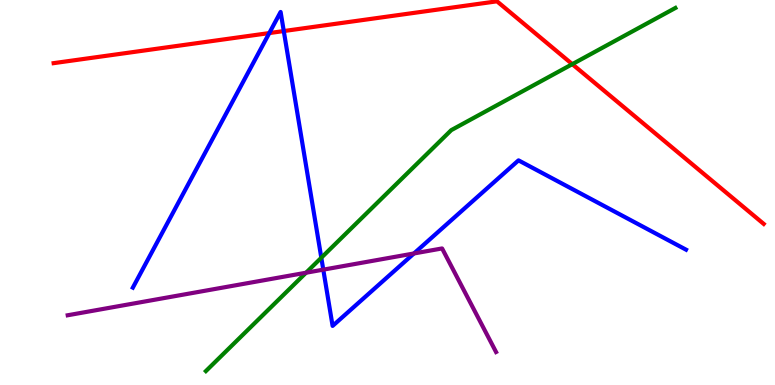[{'lines': ['blue', 'red'], 'intersections': [{'x': 3.47, 'y': 9.14}, {'x': 3.66, 'y': 9.19}]}, {'lines': ['green', 'red'], 'intersections': [{'x': 7.38, 'y': 8.33}]}, {'lines': ['purple', 'red'], 'intersections': []}, {'lines': ['blue', 'green'], 'intersections': [{'x': 4.15, 'y': 3.31}]}, {'lines': ['blue', 'purple'], 'intersections': [{'x': 4.17, 'y': 3.0}, {'x': 5.34, 'y': 3.42}]}, {'lines': ['green', 'purple'], 'intersections': [{'x': 3.95, 'y': 2.92}]}]